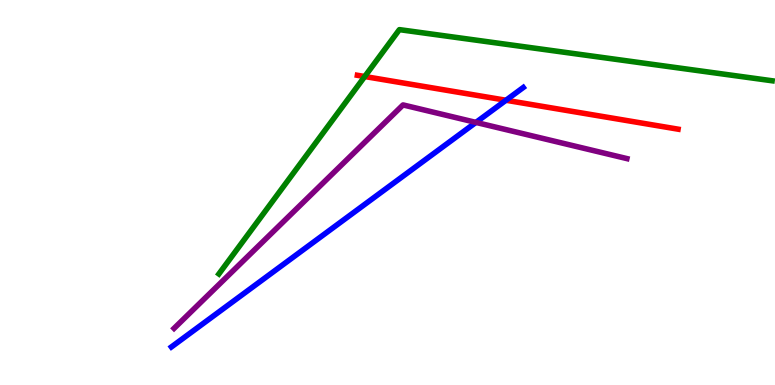[{'lines': ['blue', 'red'], 'intersections': [{'x': 6.53, 'y': 7.4}]}, {'lines': ['green', 'red'], 'intersections': [{'x': 4.71, 'y': 8.01}]}, {'lines': ['purple', 'red'], 'intersections': []}, {'lines': ['blue', 'green'], 'intersections': []}, {'lines': ['blue', 'purple'], 'intersections': [{'x': 6.14, 'y': 6.82}]}, {'lines': ['green', 'purple'], 'intersections': []}]